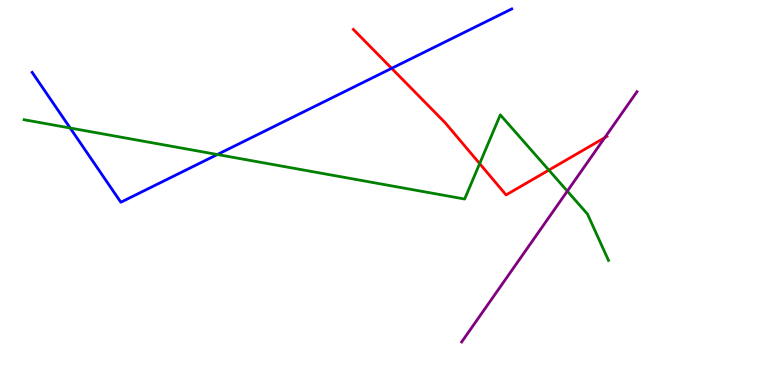[{'lines': ['blue', 'red'], 'intersections': [{'x': 5.05, 'y': 8.23}]}, {'lines': ['green', 'red'], 'intersections': [{'x': 6.19, 'y': 5.75}, {'x': 7.08, 'y': 5.58}]}, {'lines': ['purple', 'red'], 'intersections': [{'x': 7.8, 'y': 6.42}]}, {'lines': ['blue', 'green'], 'intersections': [{'x': 0.905, 'y': 6.67}, {'x': 2.8, 'y': 5.99}]}, {'lines': ['blue', 'purple'], 'intersections': []}, {'lines': ['green', 'purple'], 'intersections': [{'x': 7.32, 'y': 5.04}]}]